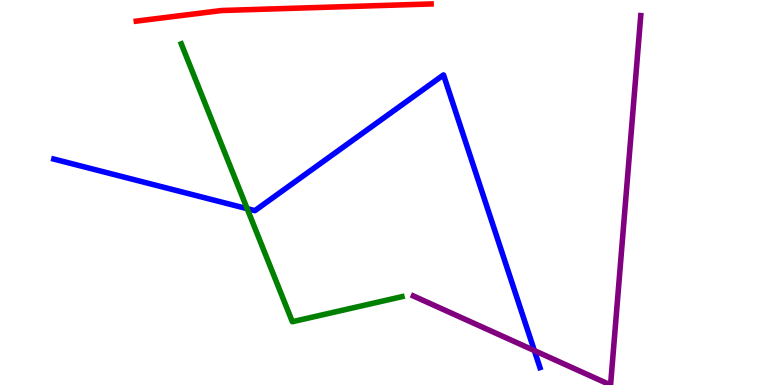[{'lines': ['blue', 'red'], 'intersections': []}, {'lines': ['green', 'red'], 'intersections': []}, {'lines': ['purple', 'red'], 'intersections': []}, {'lines': ['blue', 'green'], 'intersections': [{'x': 3.19, 'y': 4.58}]}, {'lines': ['blue', 'purple'], 'intersections': [{'x': 6.89, 'y': 0.894}]}, {'lines': ['green', 'purple'], 'intersections': []}]